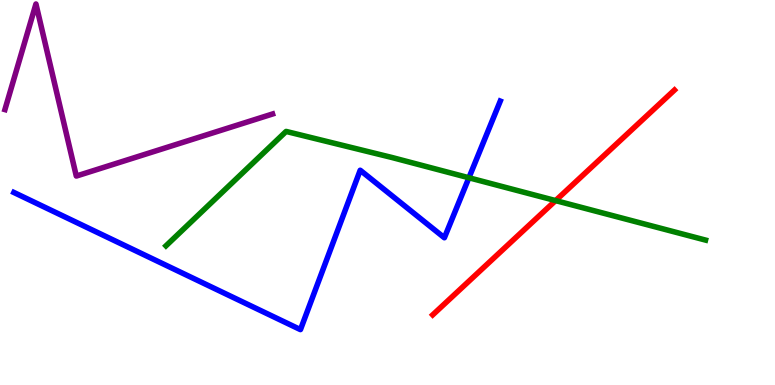[{'lines': ['blue', 'red'], 'intersections': []}, {'lines': ['green', 'red'], 'intersections': [{'x': 7.17, 'y': 4.79}]}, {'lines': ['purple', 'red'], 'intersections': []}, {'lines': ['blue', 'green'], 'intersections': [{'x': 6.05, 'y': 5.38}]}, {'lines': ['blue', 'purple'], 'intersections': []}, {'lines': ['green', 'purple'], 'intersections': []}]